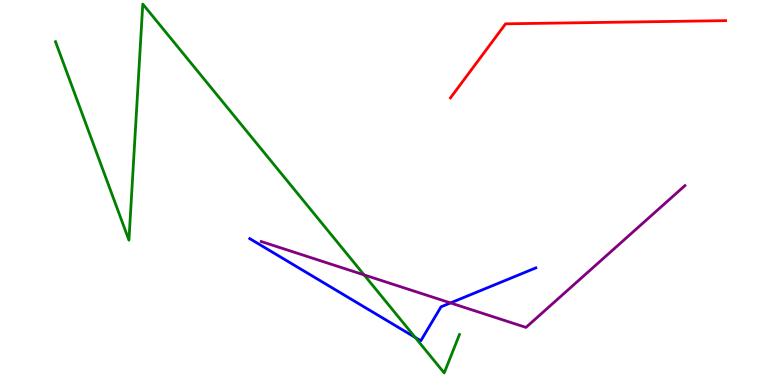[{'lines': ['blue', 'red'], 'intersections': []}, {'lines': ['green', 'red'], 'intersections': []}, {'lines': ['purple', 'red'], 'intersections': []}, {'lines': ['blue', 'green'], 'intersections': [{'x': 5.36, 'y': 1.24}]}, {'lines': ['blue', 'purple'], 'intersections': [{'x': 5.81, 'y': 2.13}]}, {'lines': ['green', 'purple'], 'intersections': [{'x': 4.7, 'y': 2.86}]}]